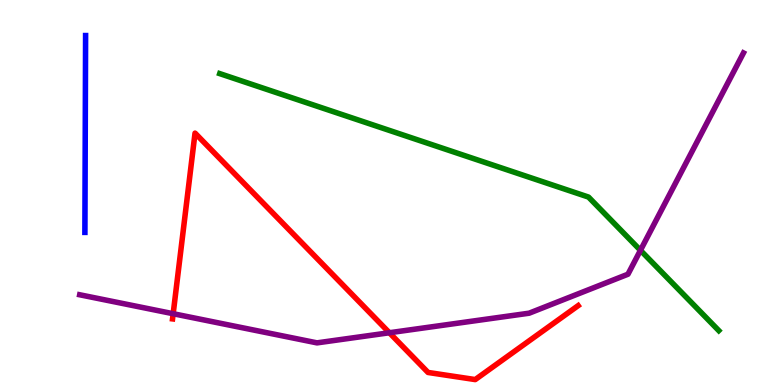[{'lines': ['blue', 'red'], 'intersections': []}, {'lines': ['green', 'red'], 'intersections': []}, {'lines': ['purple', 'red'], 'intersections': [{'x': 2.23, 'y': 1.85}, {'x': 5.02, 'y': 1.36}]}, {'lines': ['blue', 'green'], 'intersections': []}, {'lines': ['blue', 'purple'], 'intersections': []}, {'lines': ['green', 'purple'], 'intersections': [{'x': 8.26, 'y': 3.5}]}]